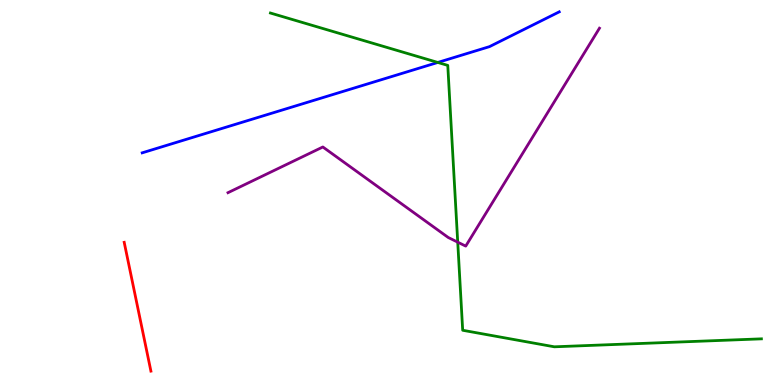[{'lines': ['blue', 'red'], 'intersections': []}, {'lines': ['green', 'red'], 'intersections': []}, {'lines': ['purple', 'red'], 'intersections': []}, {'lines': ['blue', 'green'], 'intersections': [{'x': 5.65, 'y': 8.38}]}, {'lines': ['blue', 'purple'], 'intersections': []}, {'lines': ['green', 'purple'], 'intersections': [{'x': 5.91, 'y': 3.71}]}]